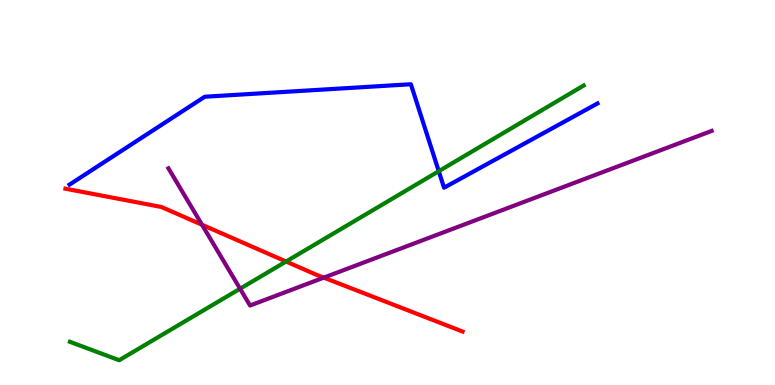[{'lines': ['blue', 'red'], 'intersections': []}, {'lines': ['green', 'red'], 'intersections': [{'x': 3.69, 'y': 3.21}]}, {'lines': ['purple', 'red'], 'intersections': [{'x': 2.61, 'y': 4.16}, {'x': 4.18, 'y': 2.79}]}, {'lines': ['blue', 'green'], 'intersections': [{'x': 5.66, 'y': 5.55}]}, {'lines': ['blue', 'purple'], 'intersections': []}, {'lines': ['green', 'purple'], 'intersections': [{'x': 3.1, 'y': 2.5}]}]